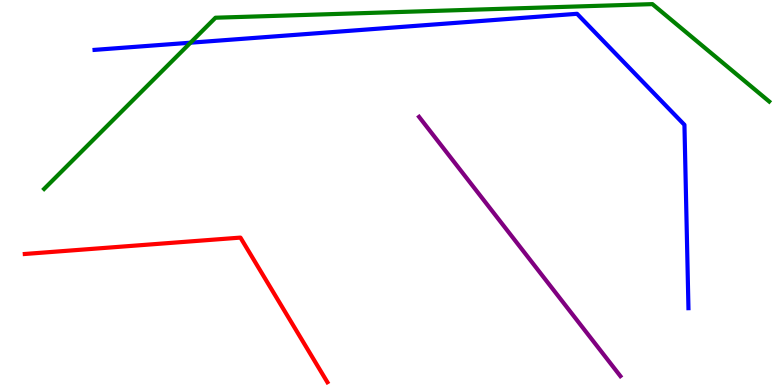[{'lines': ['blue', 'red'], 'intersections': []}, {'lines': ['green', 'red'], 'intersections': []}, {'lines': ['purple', 'red'], 'intersections': []}, {'lines': ['blue', 'green'], 'intersections': [{'x': 2.46, 'y': 8.89}]}, {'lines': ['blue', 'purple'], 'intersections': []}, {'lines': ['green', 'purple'], 'intersections': []}]